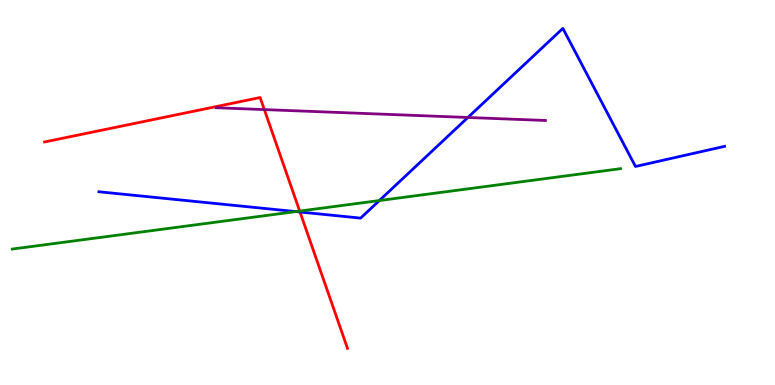[{'lines': ['blue', 'red'], 'intersections': [{'x': 3.87, 'y': 4.49}]}, {'lines': ['green', 'red'], 'intersections': [{'x': 3.87, 'y': 4.52}]}, {'lines': ['purple', 'red'], 'intersections': [{'x': 3.41, 'y': 7.15}]}, {'lines': ['blue', 'green'], 'intersections': [{'x': 3.82, 'y': 4.5}, {'x': 4.89, 'y': 4.79}]}, {'lines': ['blue', 'purple'], 'intersections': [{'x': 6.04, 'y': 6.95}]}, {'lines': ['green', 'purple'], 'intersections': []}]